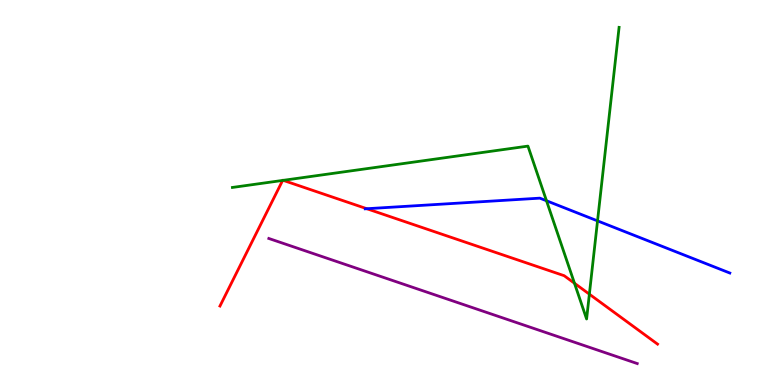[{'lines': ['blue', 'red'], 'intersections': [{'x': 4.73, 'y': 4.58}]}, {'lines': ['green', 'red'], 'intersections': [{'x': 3.65, 'y': 5.31}, {'x': 3.65, 'y': 5.32}, {'x': 7.41, 'y': 2.64}, {'x': 7.6, 'y': 2.36}]}, {'lines': ['purple', 'red'], 'intersections': []}, {'lines': ['blue', 'green'], 'intersections': [{'x': 7.05, 'y': 4.79}, {'x': 7.71, 'y': 4.26}]}, {'lines': ['blue', 'purple'], 'intersections': []}, {'lines': ['green', 'purple'], 'intersections': []}]